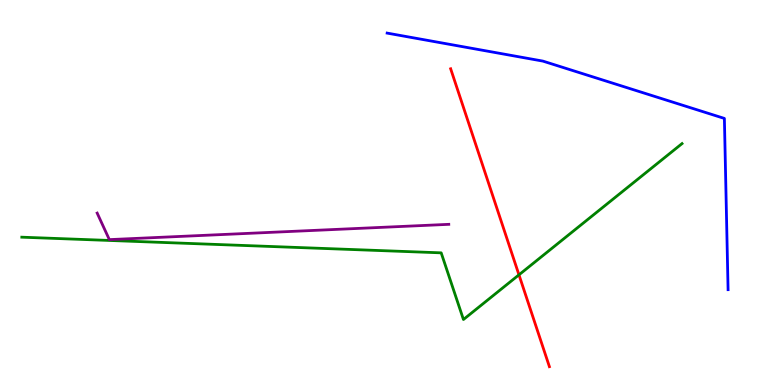[{'lines': ['blue', 'red'], 'intersections': []}, {'lines': ['green', 'red'], 'intersections': [{'x': 6.7, 'y': 2.86}]}, {'lines': ['purple', 'red'], 'intersections': []}, {'lines': ['blue', 'green'], 'intersections': []}, {'lines': ['blue', 'purple'], 'intersections': []}, {'lines': ['green', 'purple'], 'intersections': []}]